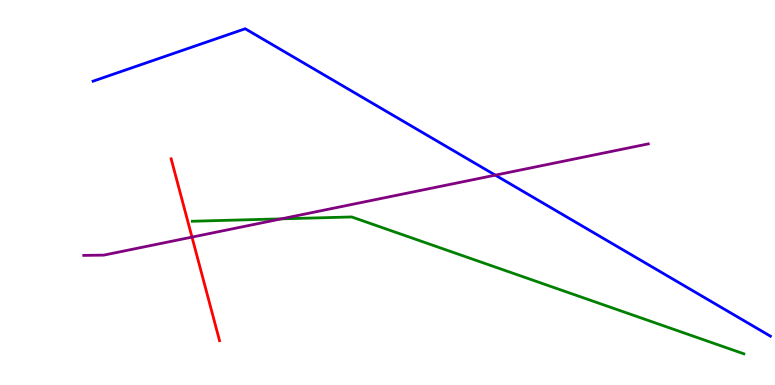[{'lines': ['blue', 'red'], 'intersections': []}, {'lines': ['green', 'red'], 'intersections': []}, {'lines': ['purple', 'red'], 'intersections': [{'x': 2.48, 'y': 3.84}]}, {'lines': ['blue', 'green'], 'intersections': []}, {'lines': ['blue', 'purple'], 'intersections': [{'x': 6.39, 'y': 5.45}]}, {'lines': ['green', 'purple'], 'intersections': [{'x': 3.63, 'y': 4.32}]}]